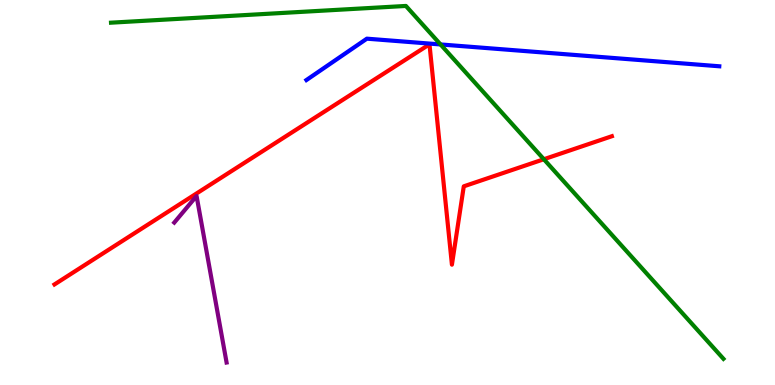[{'lines': ['blue', 'red'], 'intersections': []}, {'lines': ['green', 'red'], 'intersections': [{'x': 7.02, 'y': 5.86}]}, {'lines': ['purple', 'red'], 'intersections': []}, {'lines': ['blue', 'green'], 'intersections': [{'x': 5.68, 'y': 8.85}]}, {'lines': ['blue', 'purple'], 'intersections': []}, {'lines': ['green', 'purple'], 'intersections': []}]